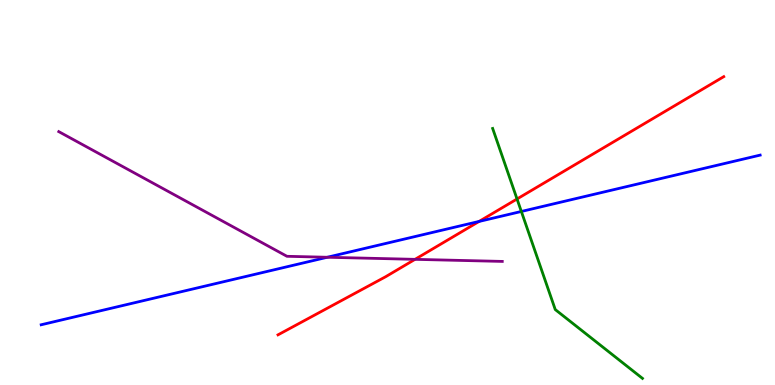[{'lines': ['blue', 'red'], 'intersections': [{'x': 6.18, 'y': 4.25}]}, {'lines': ['green', 'red'], 'intersections': [{'x': 6.67, 'y': 4.83}]}, {'lines': ['purple', 'red'], 'intersections': [{'x': 5.36, 'y': 3.26}]}, {'lines': ['blue', 'green'], 'intersections': [{'x': 6.73, 'y': 4.51}]}, {'lines': ['blue', 'purple'], 'intersections': [{'x': 4.22, 'y': 3.32}]}, {'lines': ['green', 'purple'], 'intersections': []}]